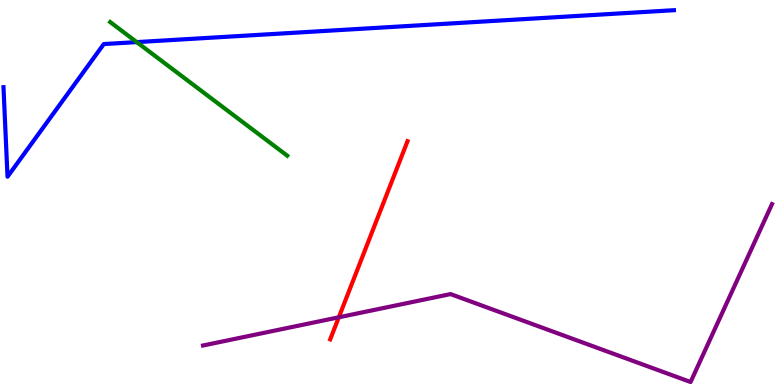[{'lines': ['blue', 'red'], 'intersections': []}, {'lines': ['green', 'red'], 'intersections': []}, {'lines': ['purple', 'red'], 'intersections': [{'x': 4.37, 'y': 1.76}]}, {'lines': ['blue', 'green'], 'intersections': [{'x': 1.76, 'y': 8.91}]}, {'lines': ['blue', 'purple'], 'intersections': []}, {'lines': ['green', 'purple'], 'intersections': []}]